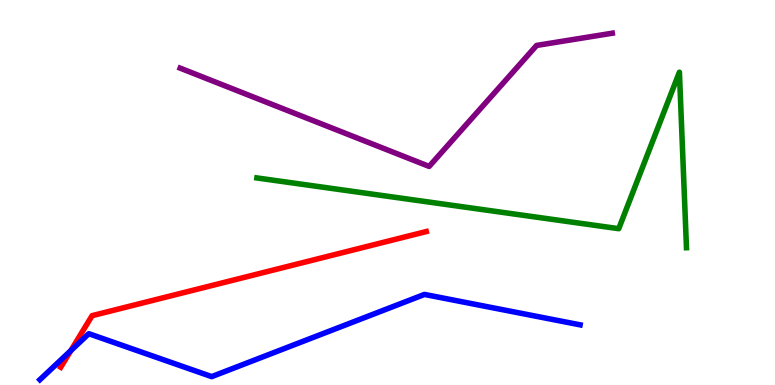[{'lines': ['blue', 'red'], 'intersections': [{'x': 0.914, 'y': 0.895}]}, {'lines': ['green', 'red'], 'intersections': []}, {'lines': ['purple', 'red'], 'intersections': []}, {'lines': ['blue', 'green'], 'intersections': []}, {'lines': ['blue', 'purple'], 'intersections': []}, {'lines': ['green', 'purple'], 'intersections': []}]